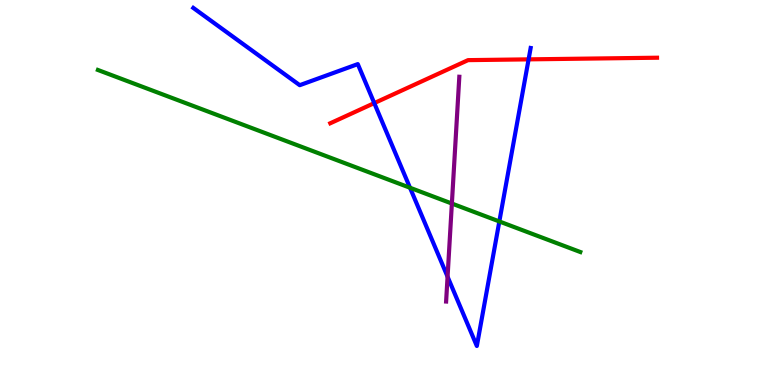[{'lines': ['blue', 'red'], 'intersections': [{'x': 4.83, 'y': 7.32}, {'x': 6.82, 'y': 8.46}]}, {'lines': ['green', 'red'], 'intersections': []}, {'lines': ['purple', 'red'], 'intersections': []}, {'lines': ['blue', 'green'], 'intersections': [{'x': 5.29, 'y': 5.12}, {'x': 6.44, 'y': 4.25}]}, {'lines': ['blue', 'purple'], 'intersections': [{'x': 5.78, 'y': 2.81}]}, {'lines': ['green', 'purple'], 'intersections': [{'x': 5.83, 'y': 4.71}]}]